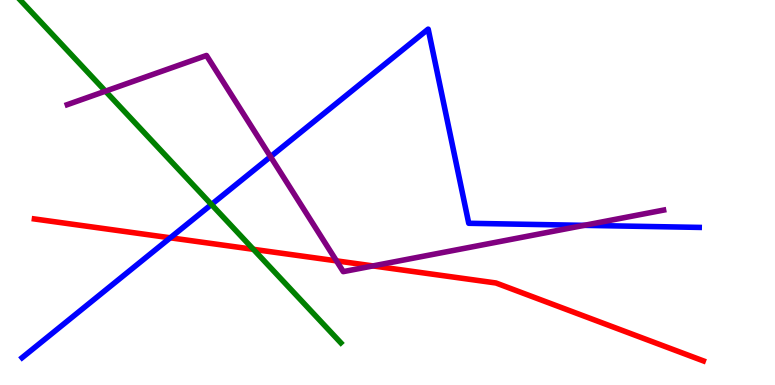[{'lines': ['blue', 'red'], 'intersections': [{'x': 2.2, 'y': 3.82}]}, {'lines': ['green', 'red'], 'intersections': [{'x': 3.27, 'y': 3.52}]}, {'lines': ['purple', 'red'], 'intersections': [{'x': 4.34, 'y': 3.22}, {'x': 4.81, 'y': 3.09}]}, {'lines': ['blue', 'green'], 'intersections': [{'x': 2.73, 'y': 4.69}]}, {'lines': ['blue', 'purple'], 'intersections': [{'x': 3.49, 'y': 5.93}, {'x': 7.54, 'y': 4.15}]}, {'lines': ['green', 'purple'], 'intersections': [{'x': 1.36, 'y': 7.63}]}]